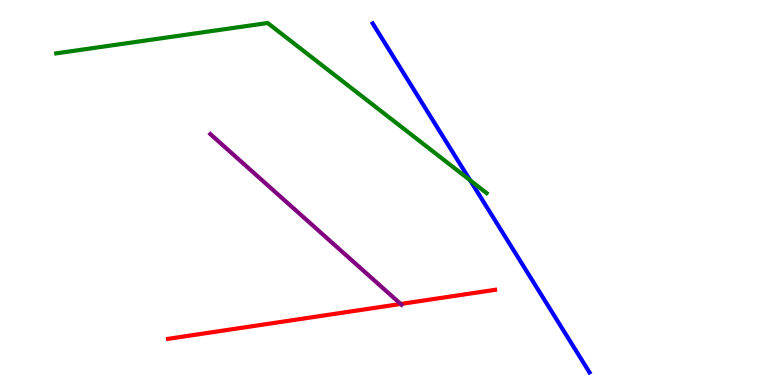[{'lines': ['blue', 'red'], 'intersections': []}, {'lines': ['green', 'red'], 'intersections': []}, {'lines': ['purple', 'red'], 'intersections': [{'x': 5.17, 'y': 2.1}]}, {'lines': ['blue', 'green'], 'intersections': [{'x': 6.07, 'y': 5.32}]}, {'lines': ['blue', 'purple'], 'intersections': []}, {'lines': ['green', 'purple'], 'intersections': []}]